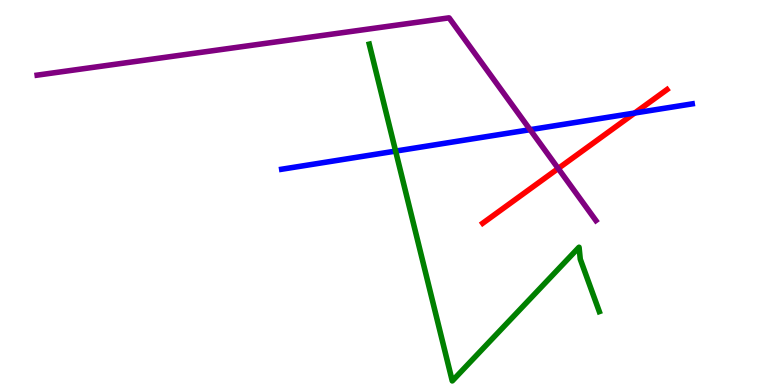[{'lines': ['blue', 'red'], 'intersections': [{'x': 8.19, 'y': 7.06}]}, {'lines': ['green', 'red'], 'intersections': []}, {'lines': ['purple', 'red'], 'intersections': [{'x': 7.2, 'y': 5.62}]}, {'lines': ['blue', 'green'], 'intersections': [{'x': 5.1, 'y': 6.08}]}, {'lines': ['blue', 'purple'], 'intersections': [{'x': 6.84, 'y': 6.63}]}, {'lines': ['green', 'purple'], 'intersections': []}]